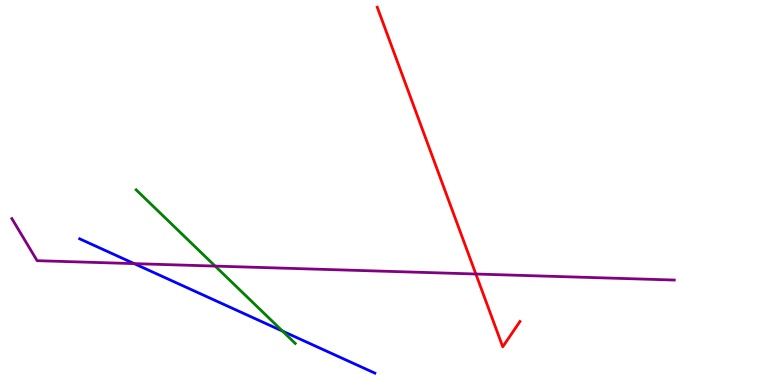[{'lines': ['blue', 'red'], 'intersections': []}, {'lines': ['green', 'red'], 'intersections': []}, {'lines': ['purple', 'red'], 'intersections': [{'x': 6.14, 'y': 2.88}]}, {'lines': ['blue', 'green'], 'intersections': [{'x': 3.65, 'y': 1.4}]}, {'lines': ['blue', 'purple'], 'intersections': [{'x': 1.73, 'y': 3.15}]}, {'lines': ['green', 'purple'], 'intersections': [{'x': 2.78, 'y': 3.09}]}]